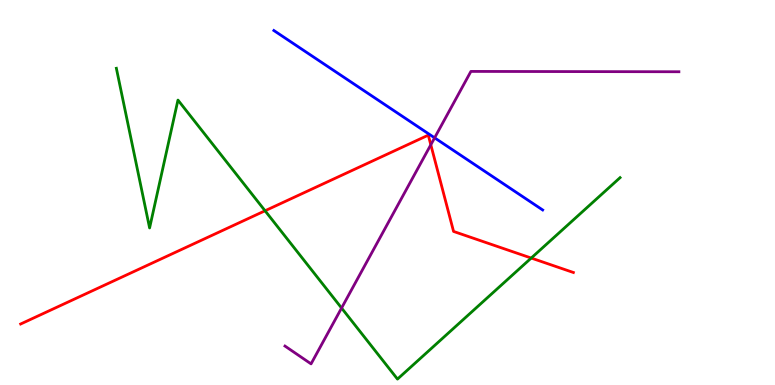[{'lines': ['blue', 'red'], 'intersections': []}, {'lines': ['green', 'red'], 'intersections': [{'x': 3.42, 'y': 4.53}, {'x': 6.85, 'y': 3.3}]}, {'lines': ['purple', 'red'], 'intersections': [{'x': 5.56, 'y': 6.24}]}, {'lines': ['blue', 'green'], 'intersections': []}, {'lines': ['blue', 'purple'], 'intersections': [{'x': 5.61, 'y': 6.42}]}, {'lines': ['green', 'purple'], 'intersections': [{'x': 4.41, 'y': 2.0}]}]